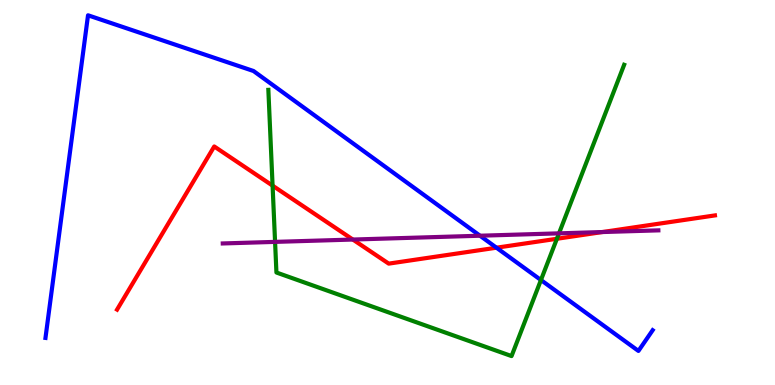[{'lines': ['blue', 'red'], 'intersections': [{'x': 6.41, 'y': 3.57}]}, {'lines': ['green', 'red'], 'intersections': [{'x': 3.52, 'y': 5.18}, {'x': 7.19, 'y': 3.8}]}, {'lines': ['purple', 'red'], 'intersections': [{'x': 4.55, 'y': 3.78}, {'x': 7.77, 'y': 3.97}]}, {'lines': ['blue', 'green'], 'intersections': [{'x': 6.98, 'y': 2.73}]}, {'lines': ['blue', 'purple'], 'intersections': [{'x': 6.19, 'y': 3.88}]}, {'lines': ['green', 'purple'], 'intersections': [{'x': 3.55, 'y': 3.72}, {'x': 7.21, 'y': 3.94}]}]